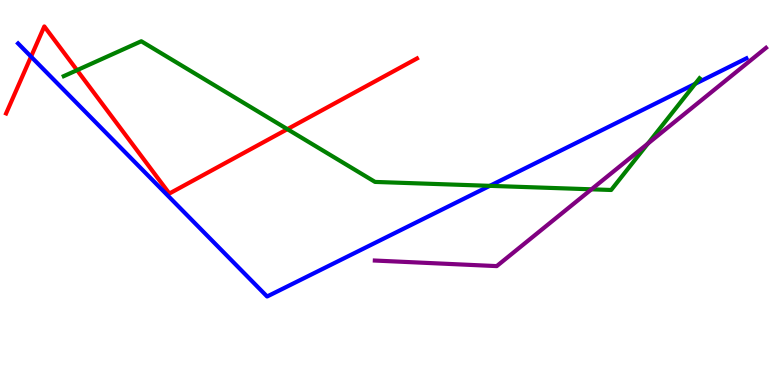[{'lines': ['blue', 'red'], 'intersections': [{'x': 0.401, 'y': 8.53}]}, {'lines': ['green', 'red'], 'intersections': [{'x': 0.994, 'y': 8.18}, {'x': 3.71, 'y': 6.65}]}, {'lines': ['purple', 'red'], 'intersections': []}, {'lines': ['blue', 'green'], 'intersections': [{'x': 6.32, 'y': 5.17}, {'x': 8.97, 'y': 7.82}]}, {'lines': ['blue', 'purple'], 'intersections': []}, {'lines': ['green', 'purple'], 'intersections': [{'x': 7.63, 'y': 5.08}, {'x': 8.36, 'y': 6.27}]}]